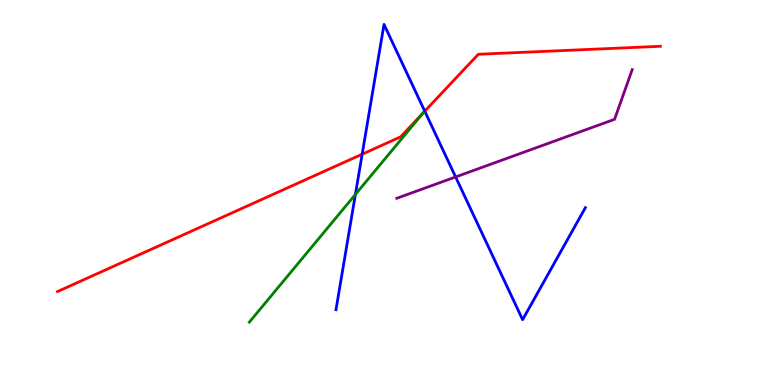[{'lines': ['blue', 'red'], 'intersections': [{'x': 4.67, 'y': 5.99}, {'x': 5.48, 'y': 7.11}]}, {'lines': ['green', 'red'], 'intersections': [{'x': 5.46, 'y': 7.07}]}, {'lines': ['purple', 'red'], 'intersections': []}, {'lines': ['blue', 'green'], 'intersections': [{'x': 4.59, 'y': 4.95}]}, {'lines': ['blue', 'purple'], 'intersections': [{'x': 5.88, 'y': 5.4}]}, {'lines': ['green', 'purple'], 'intersections': []}]